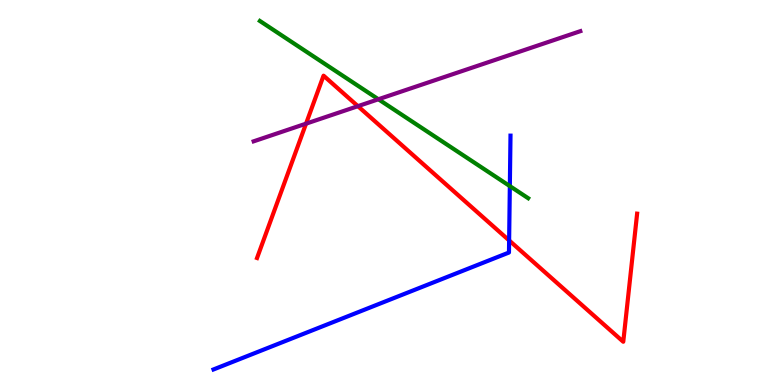[{'lines': ['blue', 'red'], 'intersections': [{'x': 6.57, 'y': 3.76}]}, {'lines': ['green', 'red'], 'intersections': []}, {'lines': ['purple', 'red'], 'intersections': [{'x': 3.95, 'y': 6.79}, {'x': 4.62, 'y': 7.24}]}, {'lines': ['blue', 'green'], 'intersections': [{'x': 6.58, 'y': 5.17}]}, {'lines': ['blue', 'purple'], 'intersections': []}, {'lines': ['green', 'purple'], 'intersections': [{'x': 4.88, 'y': 7.42}]}]